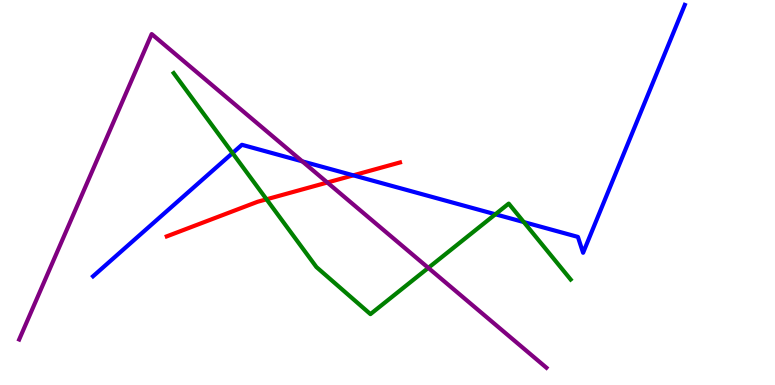[{'lines': ['blue', 'red'], 'intersections': [{'x': 4.56, 'y': 5.45}]}, {'lines': ['green', 'red'], 'intersections': [{'x': 3.44, 'y': 4.82}]}, {'lines': ['purple', 'red'], 'intersections': [{'x': 4.22, 'y': 5.26}]}, {'lines': ['blue', 'green'], 'intersections': [{'x': 3.0, 'y': 6.02}, {'x': 6.39, 'y': 4.43}, {'x': 6.76, 'y': 4.23}]}, {'lines': ['blue', 'purple'], 'intersections': [{'x': 3.9, 'y': 5.81}]}, {'lines': ['green', 'purple'], 'intersections': [{'x': 5.53, 'y': 3.04}]}]